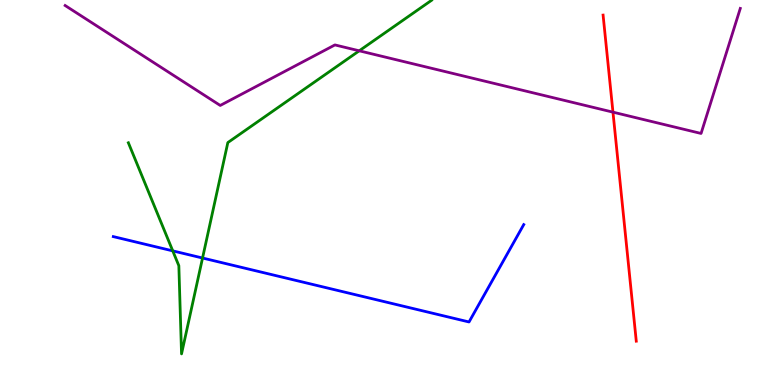[{'lines': ['blue', 'red'], 'intersections': []}, {'lines': ['green', 'red'], 'intersections': []}, {'lines': ['purple', 'red'], 'intersections': [{'x': 7.91, 'y': 7.09}]}, {'lines': ['blue', 'green'], 'intersections': [{'x': 2.23, 'y': 3.48}, {'x': 2.61, 'y': 3.3}]}, {'lines': ['blue', 'purple'], 'intersections': []}, {'lines': ['green', 'purple'], 'intersections': [{'x': 4.64, 'y': 8.68}]}]